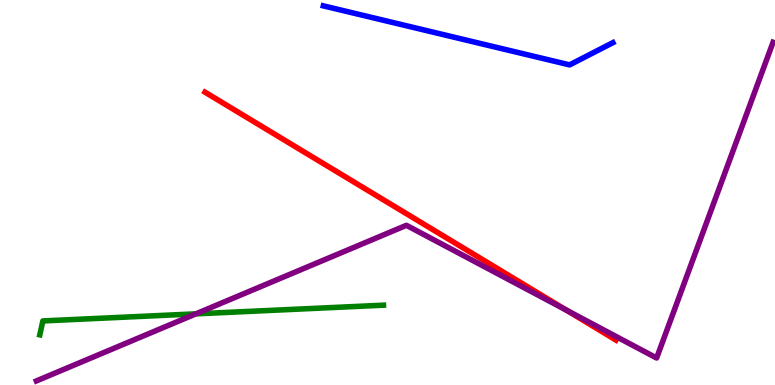[{'lines': ['blue', 'red'], 'intersections': []}, {'lines': ['green', 'red'], 'intersections': []}, {'lines': ['purple', 'red'], 'intersections': [{'x': 7.3, 'y': 1.95}]}, {'lines': ['blue', 'green'], 'intersections': []}, {'lines': ['blue', 'purple'], 'intersections': []}, {'lines': ['green', 'purple'], 'intersections': [{'x': 2.53, 'y': 1.85}]}]